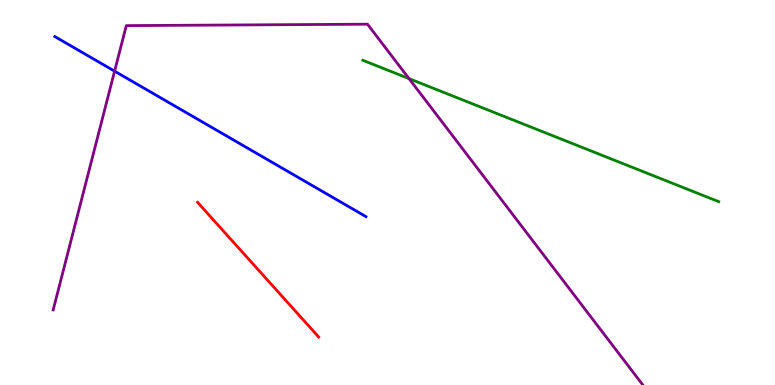[{'lines': ['blue', 'red'], 'intersections': []}, {'lines': ['green', 'red'], 'intersections': []}, {'lines': ['purple', 'red'], 'intersections': []}, {'lines': ['blue', 'green'], 'intersections': []}, {'lines': ['blue', 'purple'], 'intersections': [{'x': 1.48, 'y': 8.15}]}, {'lines': ['green', 'purple'], 'intersections': [{'x': 5.28, 'y': 7.96}]}]